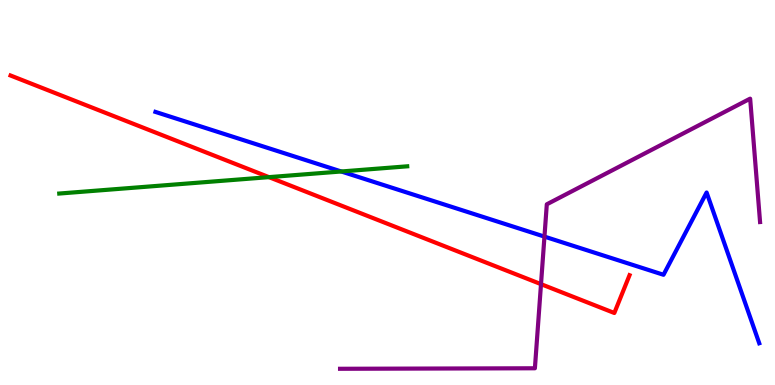[{'lines': ['blue', 'red'], 'intersections': []}, {'lines': ['green', 'red'], 'intersections': [{'x': 3.47, 'y': 5.4}]}, {'lines': ['purple', 'red'], 'intersections': [{'x': 6.98, 'y': 2.62}]}, {'lines': ['blue', 'green'], 'intersections': [{'x': 4.4, 'y': 5.55}]}, {'lines': ['blue', 'purple'], 'intersections': [{'x': 7.03, 'y': 3.85}]}, {'lines': ['green', 'purple'], 'intersections': []}]